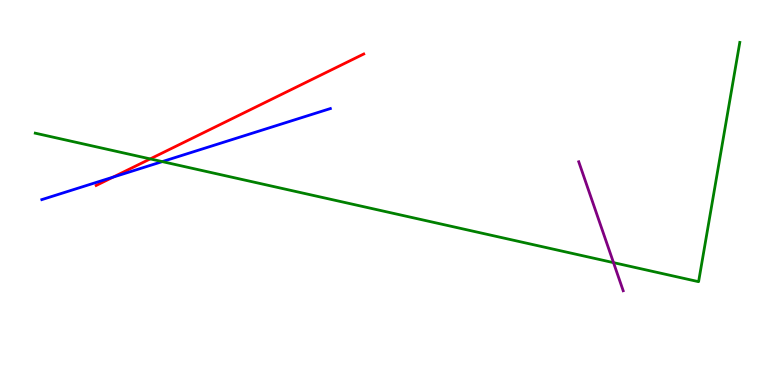[{'lines': ['blue', 'red'], 'intersections': [{'x': 1.46, 'y': 5.4}]}, {'lines': ['green', 'red'], 'intersections': [{'x': 1.94, 'y': 5.87}]}, {'lines': ['purple', 'red'], 'intersections': []}, {'lines': ['blue', 'green'], 'intersections': [{'x': 2.09, 'y': 5.8}]}, {'lines': ['blue', 'purple'], 'intersections': []}, {'lines': ['green', 'purple'], 'intersections': [{'x': 7.92, 'y': 3.18}]}]